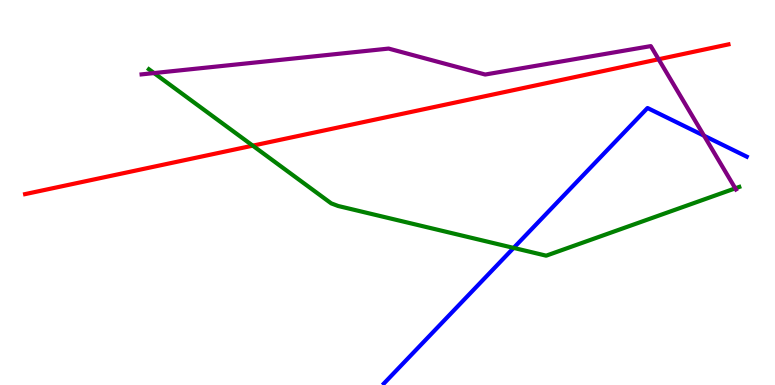[{'lines': ['blue', 'red'], 'intersections': []}, {'lines': ['green', 'red'], 'intersections': [{'x': 3.26, 'y': 6.22}]}, {'lines': ['purple', 'red'], 'intersections': [{'x': 8.5, 'y': 8.46}]}, {'lines': ['blue', 'green'], 'intersections': [{'x': 6.63, 'y': 3.56}]}, {'lines': ['blue', 'purple'], 'intersections': [{'x': 9.08, 'y': 6.47}]}, {'lines': ['green', 'purple'], 'intersections': [{'x': 1.99, 'y': 8.1}, {'x': 9.49, 'y': 5.11}]}]